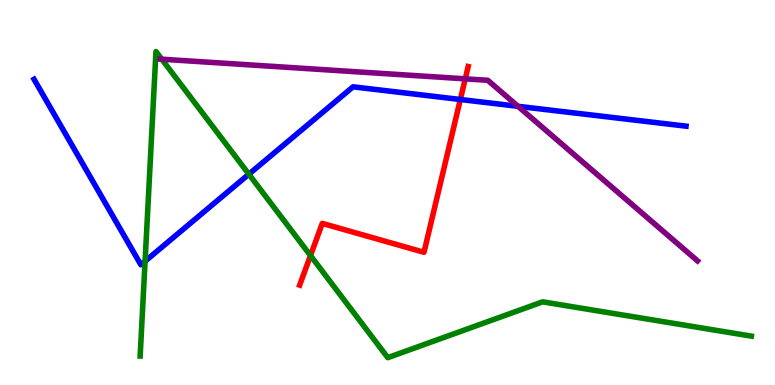[{'lines': ['blue', 'red'], 'intersections': [{'x': 5.94, 'y': 7.42}]}, {'lines': ['green', 'red'], 'intersections': [{'x': 4.01, 'y': 3.36}]}, {'lines': ['purple', 'red'], 'intersections': [{'x': 6.0, 'y': 7.95}]}, {'lines': ['blue', 'green'], 'intersections': [{'x': 1.87, 'y': 3.21}, {'x': 3.21, 'y': 5.48}]}, {'lines': ['blue', 'purple'], 'intersections': [{'x': 6.68, 'y': 7.24}]}, {'lines': ['green', 'purple'], 'intersections': [{'x': 2.09, 'y': 8.46}]}]